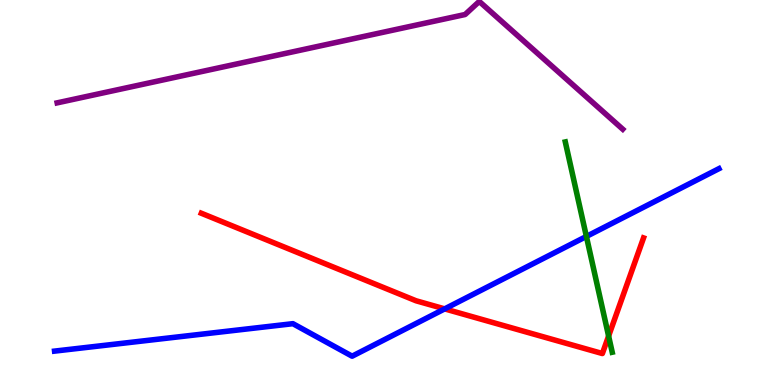[{'lines': ['blue', 'red'], 'intersections': [{'x': 5.74, 'y': 1.98}]}, {'lines': ['green', 'red'], 'intersections': [{'x': 7.85, 'y': 1.27}]}, {'lines': ['purple', 'red'], 'intersections': []}, {'lines': ['blue', 'green'], 'intersections': [{'x': 7.57, 'y': 3.86}]}, {'lines': ['blue', 'purple'], 'intersections': []}, {'lines': ['green', 'purple'], 'intersections': []}]